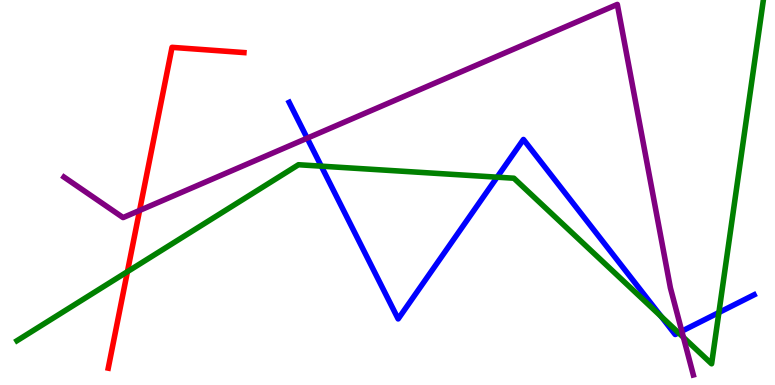[{'lines': ['blue', 'red'], 'intersections': []}, {'lines': ['green', 'red'], 'intersections': [{'x': 1.64, 'y': 2.94}]}, {'lines': ['purple', 'red'], 'intersections': [{'x': 1.8, 'y': 4.53}]}, {'lines': ['blue', 'green'], 'intersections': [{'x': 4.15, 'y': 5.68}, {'x': 6.41, 'y': 5.4}, {'x': 8.53, 'y': 1.78}, {'x': 8.76, 'y': 1.36}, {'x': 9.28, 'y': 1.88}]}, {'lines': ['blue', 'purple'], 'intersections': [{'x': 3.96, 'y': 6.41}, {'x': 8.8, 'y': 1.4}]}, {'lines': ['green', 'purple'], 'intersections': [{'x': 8.82, 'y': 1.24}]}]